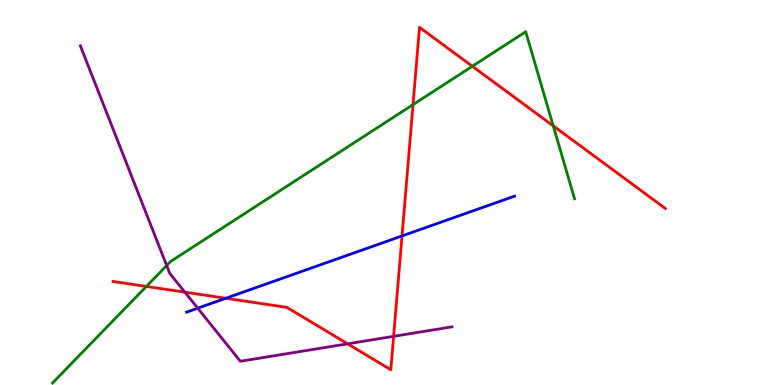[{'lines': ['blue', 'red'], 'intersections': [{'x': 2.91, 'y': 2.25}, {'x': 5.19, 'y': 3.87}]}, {'lines': ['green', 'red'], 'intersections': [{'x': 1.89, 'y': 2.56}, {'x': 5.33, 'y': 7.28}, {'x': 6.09, 'y': 8.28}, {'x': 7.14, 'y': 6.73}]}, {'lines': ['purple', 'red'], 'intersections': [{'x': 2.39, 'y': 2.41}, {'x': 4.49, 'y': 1.07}, {'x': 5.08, 'y': 1.26}]}, {'lines': ['blue', 'green'], 'intersections': []}, {'lines': ['blue', 'purple'], 'intersections': [{'x': 2.55, 'y': 1.99}]}, {'lines': ['green', 'purple'], 'intersections': [{'x': 2.15, 'y': 3.1}]}]